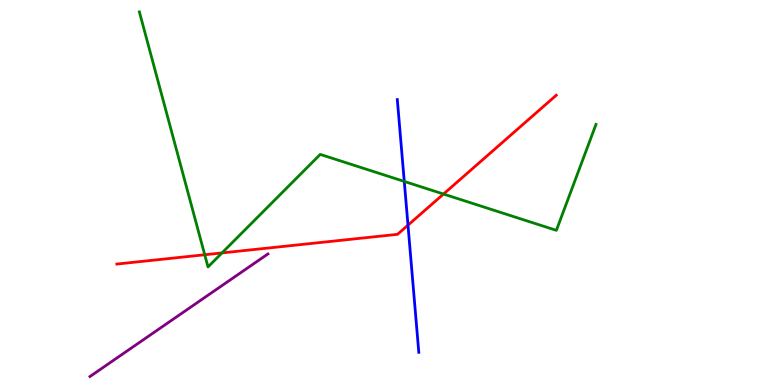[{'lines': ['blue', 'red'], 'intersections': [{'x': 5.26, 'y': 4.15}]}, {'lines': ['green', 'red'], 'intersections': [{'x': 2.64, 'y': 3.38}, {'x': 2.86, 'y': 3.43}, {'x': 5.72, 'y': 4.96}]}, {'lines': ['purple', 'red'], 'intersections': []}, {'lines': ['blue', 'green'], 'intersections': [{'x': 5.22, 'y': 5.29}]}, {'lines': ['blue', 'purple'], 'intersections': []}, {'lines': ['green', 'purple'], 'intersections': []}]